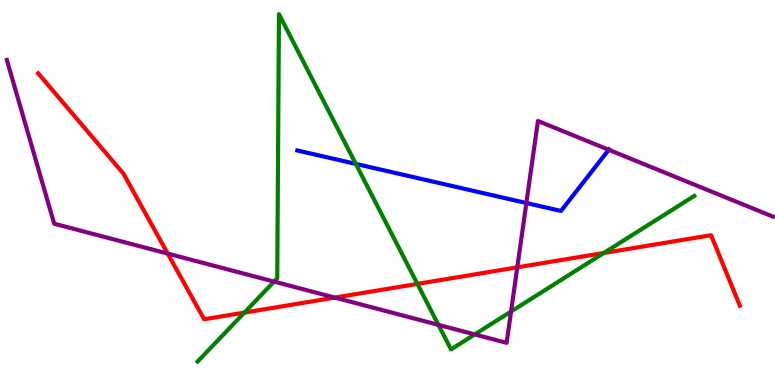[{'lines': ['blue', 'red'], 'intersections': []}, {'lines': ['green', 'red'], 'intersections': [{'x': 3.15, 'y': 1.88}, {'x': 5.39, 'y': 2.63}, {'x': 7.79, 'y': 3.43}]}, {'lines': ['purple', 'red'], 'intersections': [{'x': 2.16, 'y': 3.41}, {'x': 4.32, 'y': 2.27}, {'x': 6.67, 'y': 3.06}]}, {'lines': ['blue', 'green'], 'intersections': [{'x': 4.59, 'y': 5.74}]}, {'lines': ['blue', 'purple'], 'intersections': [{'x': 6.79, 'y': 4.73}, {'x': 7.85, 'y': 6.11}]}, {'lines': ['green', 'purple'], 'intersections': [{'x': 3.54, 'y': 2.69}, {'x': 5.66, 'y': 1.56}, {'x': 6.13, 'y': 1.31}, {'x': 6.59, 'y': 1.91}]}]